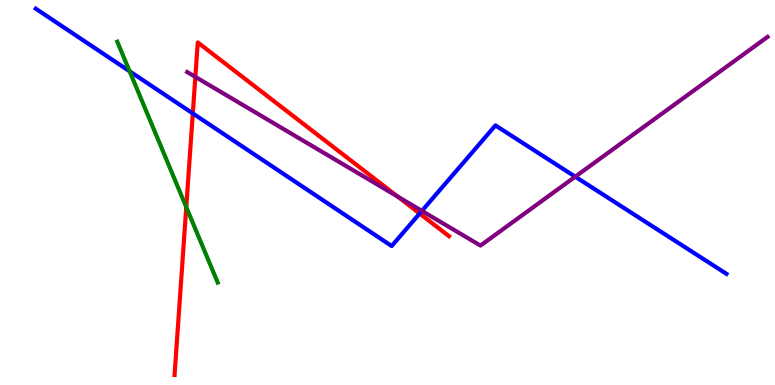[{'lines': ['blue', 'red'], 'intersections': [{'x': 2.49, 'y': 7.05}, {'x': 5.41, 'y': 4.45}]}, {'lines': ['green', 'red'], 'intersections': [{'x': 2.4, 'y': 4.62}]}, {'lines': ['purple', 'red'], 'intersections': [{'x': 2.52, 'y': 8.0}, {'x': 5.13, 'y': 4.9}]}, {'lines': ['blue', 'green'], 'intersections': [{'x': 1.67, 'y': 8.15}]}, {'lines': ['blue', 'purple'], 'intersections': [{'x': 5.44, 'y': 4.52}, {'x': 7.42, 'y': 5.41}]}, {'lines': ['green', 'purple'], 'intersections': []}]